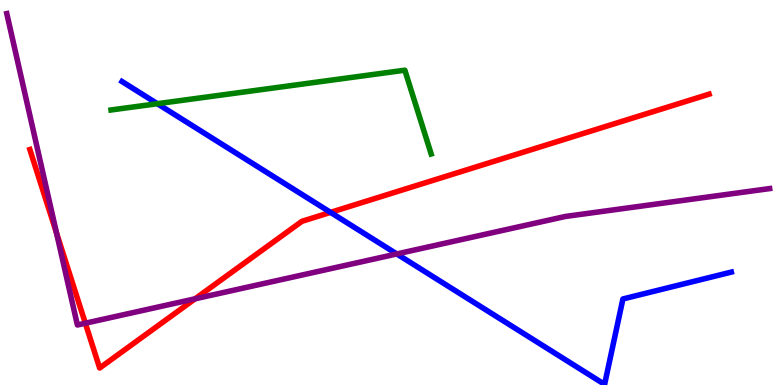[{'lines': ['blue', 'red'], 'intersections': [{'x': 4.26, 'y': 4.48}]}, {'lines': ['green', 'red'], 'intersections': []}, {'lines': ['purple', 'red'], 'intersections': [{'x': 0.73, 'y': 3.95}, {'x': 1.1, 'y': 1.6}, {'x': 2.52, 'y': 2.24}]}, {'lines': ['blue', 'green'], 'intersections': [{'x': 2.03, 'y': 7.31}]}, {'lines': ['blue', 'purple'], 'intersections': [{'x': 5.12, 'y': 3.4}]}, {'lines': ['green', 'purple'], 'intersections': []}]